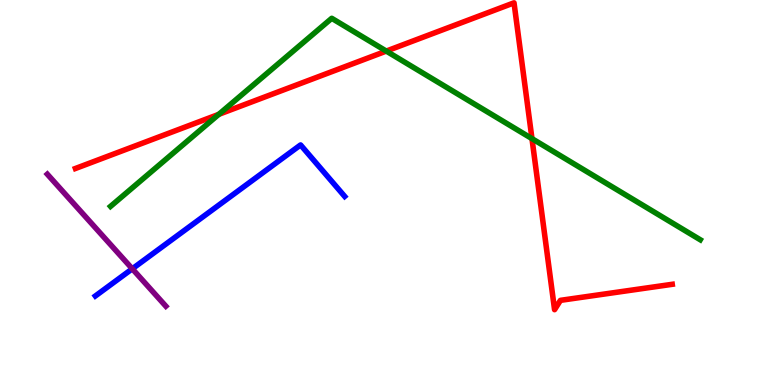[{'lines': ['blue', 'red'], 'intersections': []}, {'lines': ['green', 'red'], 'intersections': [{'x': 2.82, 'y': 7.03}, {'x': 4.98, 'y': 8.67}, {'x': 6.86, 'y': 6.4}]}, {'lines': ['purple', 'red'], 'intersections': []}, {'lines': ['blue', 'green'], 'intersections': []}, {'lines': ['blue', 'purple'], 'intersections': [{'x': 1.71, 'y': 3.02}]}, {'lines': ['green', 'purple'], 'intersections': []}]